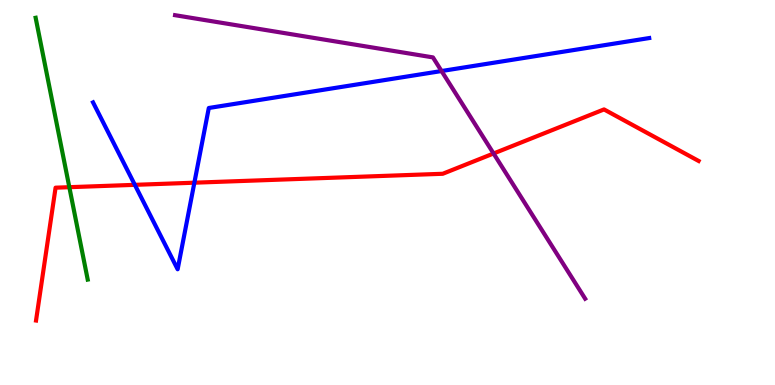[{'lines': ['blue', 'red'], 'intersections': [{'x': 1.74, 'y': 5.2}, {'x': 2.51, 'y': 5.25}]}, {'lines': ['green', 'red'], 'intersections': [{'x': 0.895, 'y': 5.14}]}, {'lines': ['purple', 'red'], 'intersections': [{'x': 6.37, 'y': 6.01}]}, {'lines': ['blue', 'green'], 'intersections': []}, {'lines': ['blue', 'purple'], 'intersections': [{'x': 5.7, 'y': 8.15}]}, {'lines': ['green', 'purple'], 'intersections': []}]